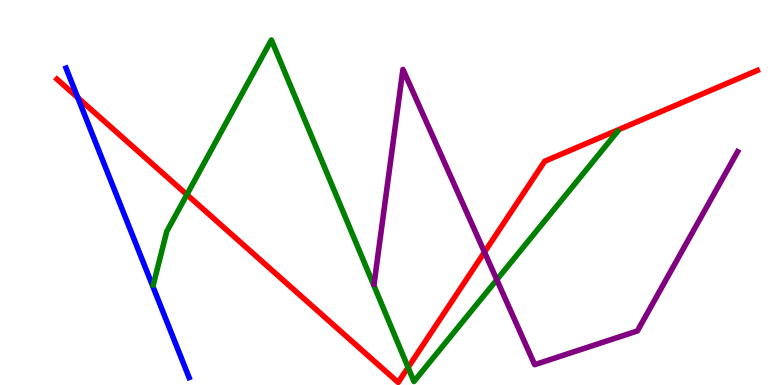[{'lines': ['blue', 'red'], 'intersections': [{'x': 1.0, 'y': 7.46}]}, {'lines': ['green', 'red'], 'intersections': [{'x': 2.41, 'y': 4.94}, {'x': 5.27, 'y': 0.456}]}, {'lines': ['purple', 'red'], 'intersections': [{'x': 6.25, 'y': 3.45}]}, {'lines': ['blue', 'green'], 'intersections': []}, {'lines': ['blue', 'purple'], 'intersections': []}, {'lines': ['green', 'purple'], 'intersections': [{'x': 6.41, 'y': 2.73}]}]